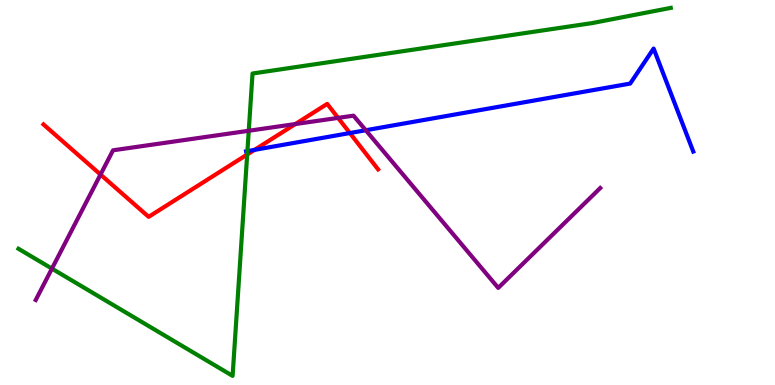[{'lines': ['blue', 'red'], 'intersections': [{'x': 3.28, 'y': 6.11}, {'x': 4.51, 'y': 6.54}]}, {'lines': ['green', 'red'], 'intersections': [{'x': 3.19, 'y': 5.99}]}, {'lines': ['purple', 'red'], 'intersections': [{'x': 1.3, 'y': 5.47}, {'x': 3.81, 'y': 6.78}, {'x': 4.36, 'y': 6.94}]}, {'lines': ['blue', 'green'], 'intersections': [{'x': 3.19, 'y': 6.07}]}, {'lines': ['blue', 'purple'], 'intersections': [{'x': 4.72, 'y': 6.62}]}, {'lines': ['green', 'purple'], 'intersections': [{'x': 0.67, 'y': 3.02}, {'x': 3.21, 'y': 6.6}]}]